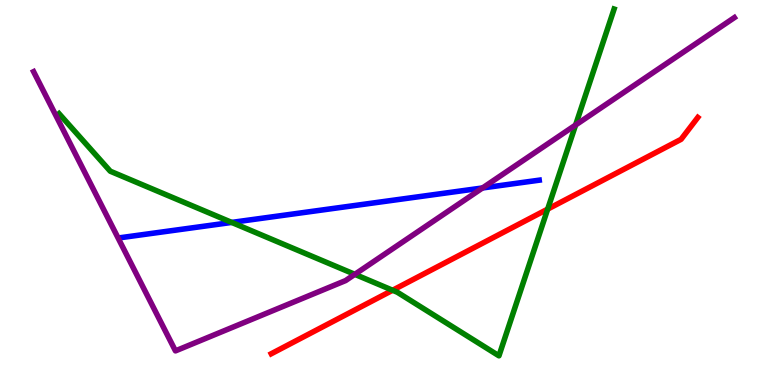[{'lines': ['blue', 'red'], 'intersections': []}, {'lines': ['green', 'red'], 'intersections': [{'x': 5.07, 'y': 2.46}, {'x': 7.07, 'y': 4.57}]}, {'lines': ['purple', 'red'], 'intersections': []}, {'lines': ['blue', 'green'], 'intersections': [{'x': 2.99, 'y': 4.22}]}, {'lines': ['blue', 'purple'], 'intersections': [{'x': 6.23, 'y': 5.12}]}, {'lines': ['green', 'purple'], 'intersections': [{'x': 4.58, 'y': 2.87}, {'x': 7.43, 'y': 6.75}]}]